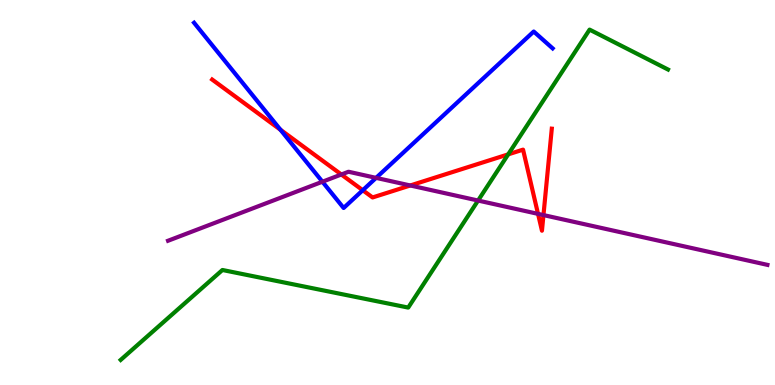[{'lines': ['blue', 'red'], 'intersections': [{'x': 3.62, 'y': 6.63}, {'x': 4.68, 'y': 5.06}]}, {'lines': ['green', 'red'], 'intersections': [{'x': 6.56, 'y': 5.99}]}, {'lines': ['purple', 'red'], 'intersections': [{'x': 4.4, 'y': 5.47}, {'x': 5.29, 'y': 5.18}, {'x': 6.94, 'y': 4.44}, {'x': 7.01, 'y': 4.41}]}, {'lines': ['blue', 'green'], 'intersections': []}, {'lines': ['blue', 'purple'], 'intersections': [{'x': 4.16, 'y': 5.28}, {'x': 4.85, 'y': 5.38}]}, {'lines': ['green', 'purple'], 'intersections': [{'x': 6.17, 'y': 4.79}]}]